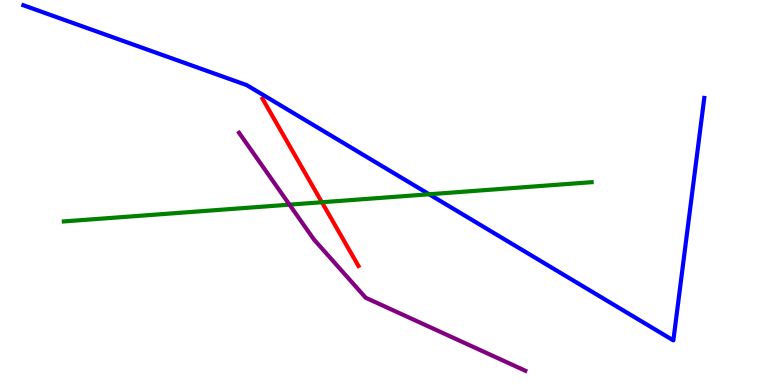[{'lines': ['blue', 'red'], 'intersections': []}, {'lines': ['green', 'red'], 'intersections': [{'x': 4.15, 'y': 4.75}]}, {'lines': ['purple', 'red'], 'intersections': []}, {'lines': ['blue', 'green'], 'intersections': [{'x': 5.54, 'y': 4.95}]}, {'lines': ['blue', 'purple'], 'intersections': []}, {'lines': ['green', 'purple'], 'intersections': [{'x': 3.74, 'y': 4.68}]}]